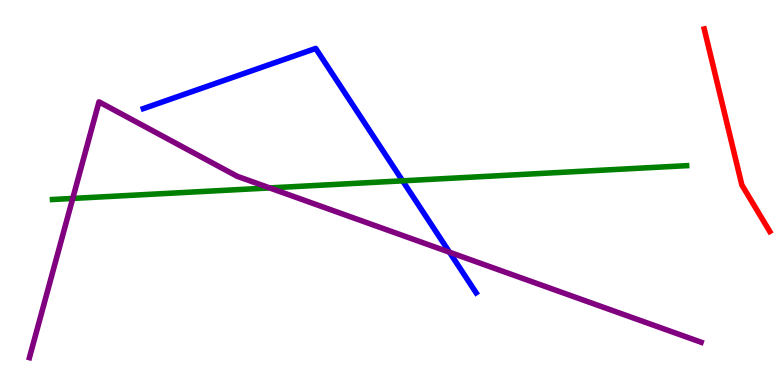[{'lines': ['blue', 'red'], 'intersections': []}, {'lines': ['green', 'red'], 'intersections': []}, {'lines': ['purple', 'red'], 'intersections': []}, {'lines': ['blue', 'green'], 'intersections': [{'x': 5.2, 'y': 5.3}]}, {'lines': ['blue', 'purple'], 'intersections': [{'x': 5.8, 'y': 3.45}]}, {'lines': ['green', 'purple'], 'intersections': [{'x': 0.939, 'y': 4.85}, {'x': 3.48, 'y': 5.12}]}]